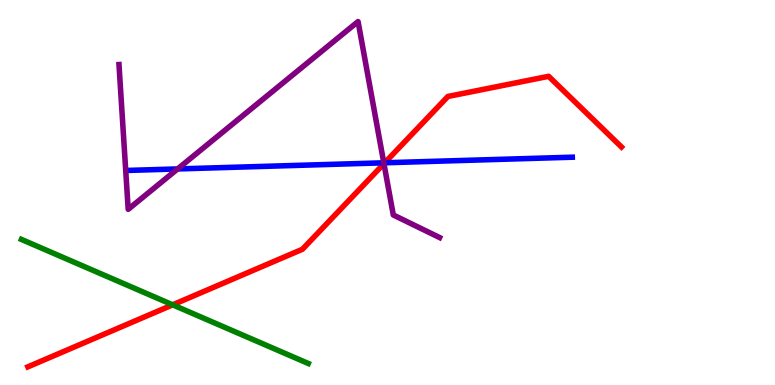[{'lines': ['blue', 'red'], 'intersections': [{'x': 4.96, 'y': 5.77}]}, {'lines': ['green', 'red'], 'intersections': [{'x': 2.23, 'y': 2.08}]}, {'lines': ['purple', 'red'], 'intersections': [{'x': 4.95, 'y': 5.75}]}, {'lines': ['blue', 'green'], 'intersections': []}, {'lines': ['blue', 'purple'], 'intersections': [{'x': 2.29, 'y': 5.61}, {'x': 4.95, 'y': 5.77}]}, {'lines': ['green', 'purple'], 'intersections': []}]